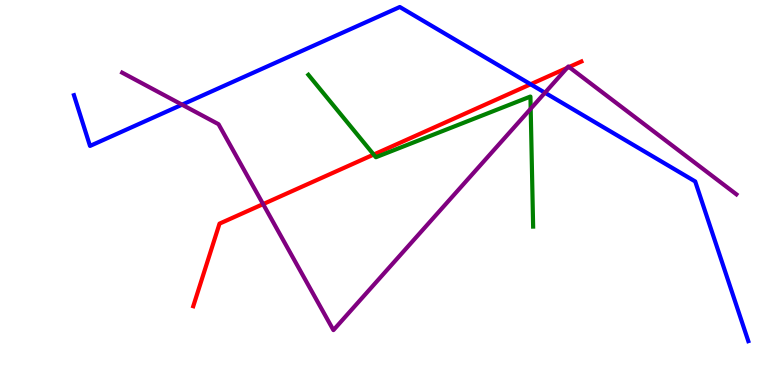[{'lines': ['blue', 'red'], 'intersections': [{'x': 6.85, 'y': 7.81}]}, {'lines': ['green', 'red'], 'intersections': [{'x': 4.82, 'y': 5.99}]}, {'lines': ['purple', 'red'], 'intersections': [{'x': 3.39, 'y': 4.7}, {'x': 7.32, 'y': 8.24}, {'x': 7.34, 'y': 8.26}]}, {'lines': ['blue', 'green'], 'intersections': []}, {'lines': ['blue', 'purple'], 'intersections': [{'x': 2.35, 'y': 7.28}, {'x': 7.03, 'y': 7.59}]}, {'lines': ['green', 'purple'], 'intersections': [{'x': 6.85, 'y': 7.18}]}]